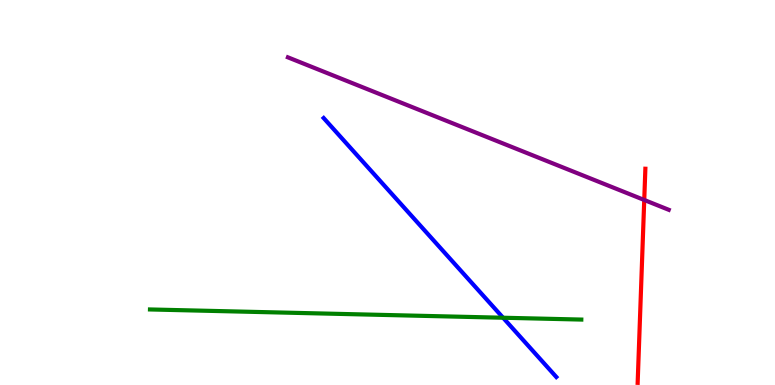[{'lines': ['blue', 'red'], 'intersections': []}, {'lines': ['green', 'red'], 'intersections': []}, {'lines': ['purple', 'red'], 'intersections': [{'x': 8.31, 'y': 4.81}]}, {'lines': ['blue', 'green'], 'intersections': [{'x': 6.49, 'y': 1.75}]}, {'lines': ['blue', 'purple'], 'intersections': []}, {'lines': ['green', 'purple'], 'intersections': []}]